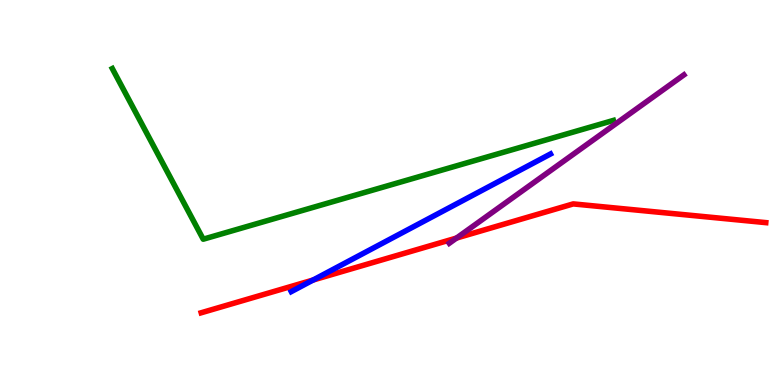[{'lines': ['blue', 'red'], 'intersections': [{'x': 4.04, 'y': 2.73}]}, {'lines': ['green', 'red'], 'intersections': []}, {'lines': ['purple', 'red'], 'intersections': [{'x': 5.89, 'y': 3.82}]}, {'lines': ['blue', 'green'], 'intersections': []}, {'lines': ['blue', 'purple'], 'intersections': []}, {'lines': ['green', 'purple'], 'intersections': []}]